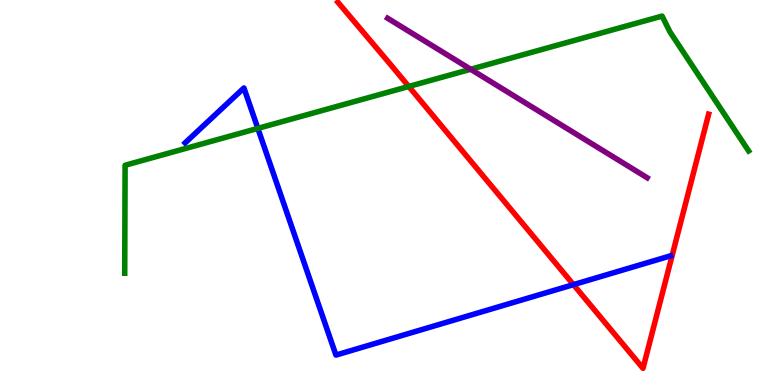[{'lines': ['blue', 'red'], 'intersections': [{'x': 7.4, 'y': 2.61}]}, {'lines': ['green', 'red'], 'intersections': [{'x': 5.27, 'y': 7.75}]}, {'lines': ['purple', 'red'], 'intersections': []}, {'lines': ['blue', 'green'], 'intersections': [{'x': 3.33, 'y': 6.67}]}, {'lines': ['blue', 'purple'], 'intersections': []}, {'lines': ['green', 'purple'], 'intersections': [{'x': 6.07, 'y': 8.2}]}]